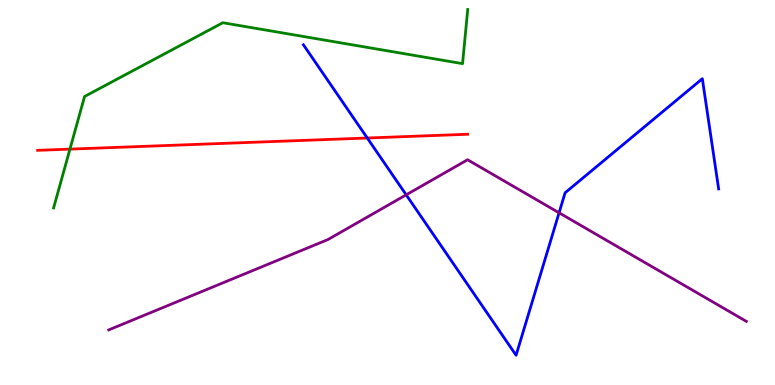[{'lines': ['blue', 'red'], 'intersections': [{'x': 4.74, 'y': 6.42}]}, {'lines': ['green', 'red'], 'intersections': [{'x': 0.902, 'y': 6.13}]}, {'lines': ['purple', 'red'], 'intersections': []}, {'lines': ['blue', 'green'], 'intersections': []}, {'lines': ['blue', 'purple'], 'intersections': [{'x': 5.24, 'y': 4.94}, {'x': 7.21, 'y': 4.47}]}, {'lines': ['green', 'purple'], 'intersections': []}]